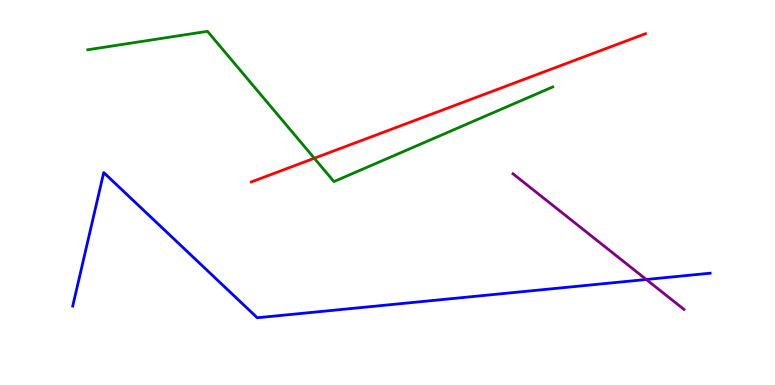[{'lines': ['blue', 'red'], 'intersections': []}, {'lines': ['green', 'red'], 'intersections': [{'x': 4.06, 'y': 5.89}]}, {'lines': ['purple', 'red'], 'intersections': []}, {'lines': ['blue', 'green'], 'intersections': []}, {'lines': ['blue', 'purple'], 'intersections': [{'x': 8.34, 'y': 2.74}]}, {'lines': ['green', 'purple'], 'intersections': []}]